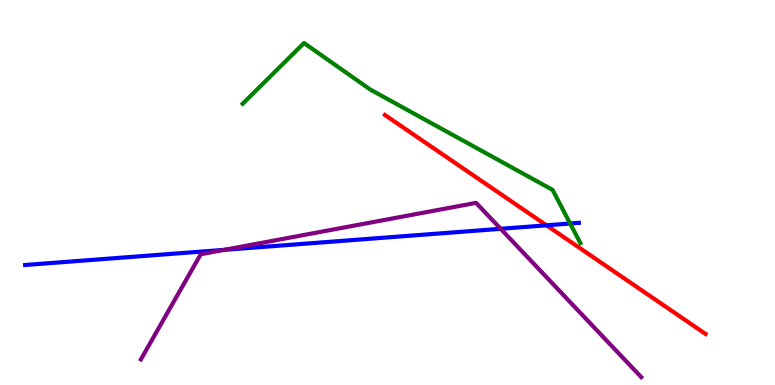[{'lines': ['blue', 'red'], 'intersections': [{'x': 7.05, 'y': 4.15}]}, {'lines': ['green', 'red'], 'intersections': []}, {'lines': ['purple', 'red'], 'intersections': []}, {'lines': ['blue', 'green'], 'intersections': [{'x': 7.36, 'y': 4.19}]}, {'lines': ['blue', 'purple'], 'intersections': [{'x': 2.89, 'y': 3.51}, {'x': 6.46, 'y': 4.06}]}, {'lines': ['green', 'purple'], 'intersections': []}]